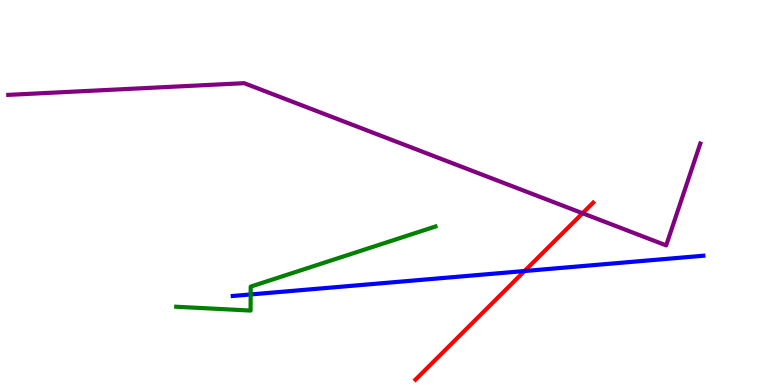[{'lines': ['blue', 'red'], 'intersections': [{'x': 6.77, 'y': 2.96}]}, {'lines': ['green', 'red'], 'intersections': []}, {'lines': ['purple', 'red'], 'intersections': [{'x': 7.52, 'y': 4.46}]}, {'lines': ['blue', 'green'], 'intersections': [{'x': 3.23, 'y': 2.35}]}, {'lines': ['blue', 'purple'], 'intersections': []}, {'lines': ['green', 'purple'], 'intersections': []}]